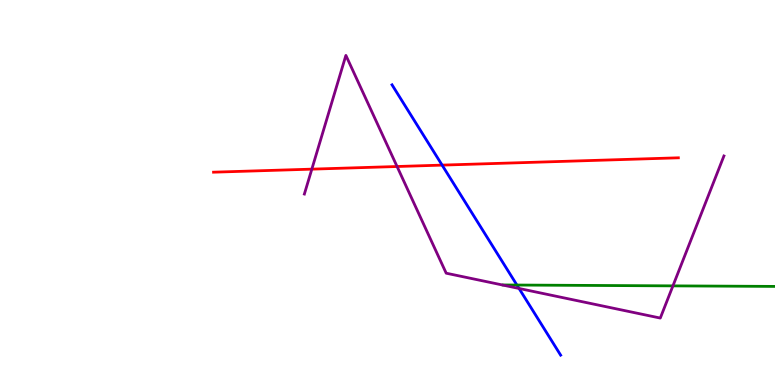[{'lines': ['blue', 'red'], 'intersections': [{'x': 5.7, 'y': 5.71}]}, {'lines': ['green', 'red'], 'intersections': []}, {'lines': ['purple', 'red'], 'intersections': [{'x': 4.02, 'y': 5.61}, {'x': 5.12, 'y': 5.68}]}, {'lines': ['blue', 'green'], 'intersections': [{'x': 6.67, 'y': 2.6}]}, {'lines': ['blue', 'purple'], 'intersections': [{'x': 6.7, 'y': 2.51}]}, {'lines': ['green', 'purple'], 'intersections': [{'x': 8.68, 'y': 2.57}]}]